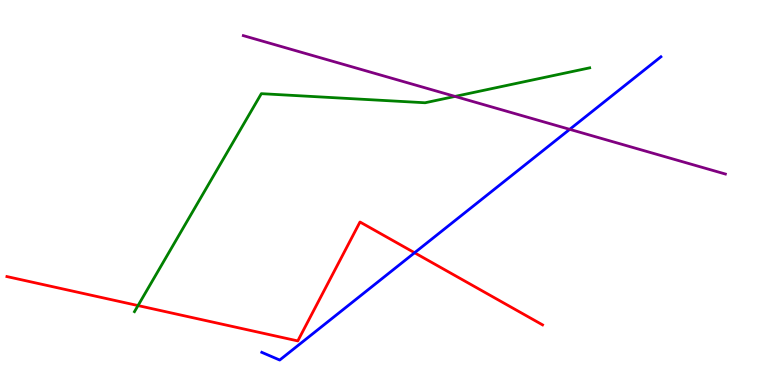[{'lines': ['blue', 'red'], 'intersections': [{'x': 5.35, 'y': 3.43}]}, {'lines': ['green', 'red'], 'intersections': [{'x': 1.78, 'y': 2.06}]}, {'lines': ['purple', 'red'], 'intersections': []}, {'lines': ['blue', 'green'], 'intersections': []}, {'lines': ['blue', 'purple'], 'intersections': [{'x': 7.35, 'y': 6.64}]}, {'lines': ['green', 'purple'], 'intersections': [{'x': 5.87, 'y': 7.5}]}]